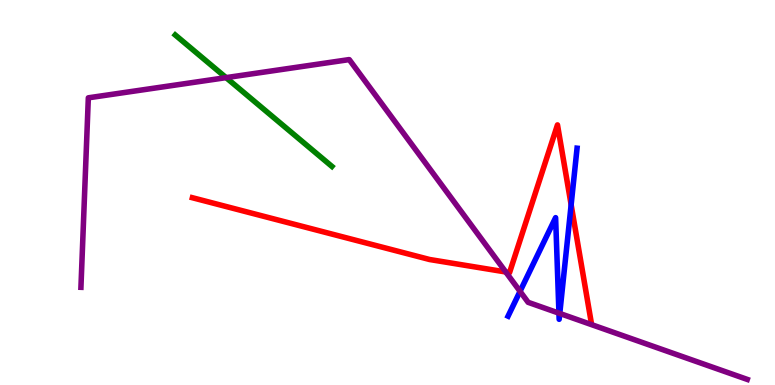[{'lines': ['blue', 'red'], 'intersections': [{'x': 7.37, 'y': 4.68}]}, {'lines': ['green', 'red'], 'intersections': []}, {'lines': ['purple', 'red'], 'intersections': [{'x': 6.53, 'y': 2.94}]}, {'lines': ['blue', 'green'], 'intersections': []}, {'lines': ['blue', 'purple'], 'intersections': [{'x': 6.71, 'y': 2.43}, {'x': 7.21, 'y': 1.87}, {'x': 7.22, 'y': 1.86}]}, {'lines': ['green', 'purple'], 'intersections': [{'x': 2.92, 'y': 7.98}]}]